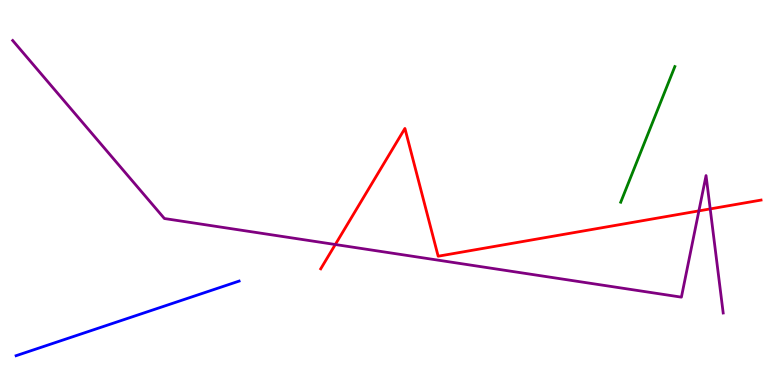[{'lines': ['blue', 'red'], 'intersections': []}, {'lines': ['green', 'red'], 'intersections': []}, {'lines': ['purple', 'red'], 'intersections': [{'x': 4.33, 'y': 3.65}, {'x': 9.02, 'y': 4.52}, {'x': 9.16, 'y': 4.57}]}, {'lines': ['blue', 'green'], 'intersections': []}, {'lines': ['blue', 'purple'], 'intersections': []}, {'lines': ['green', 'purple'], 'intersections': []}]